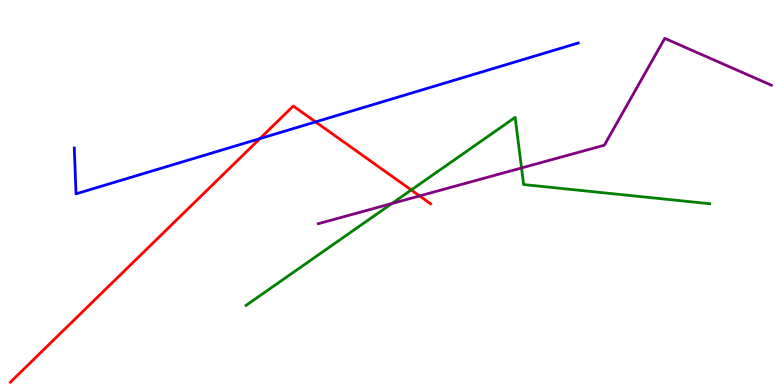[{'lines': ['blue', 'red'], 'intersections': [{'x': 3.35, 'y': 6.4}, {'x': 4.07, 'y': 6.83}]}, {'lines': ['green', 'red'], 'intersections': [{'x': 5.31, 'y': 5.07}]}, {'lines': ['purple', 'red'], 'intersections': [{'x': 5.41, 'y': 4.91}]}, {'lines': ['blue', 'green'], 'intersections': []}, {'lines': ['blue', 'purple'], 'intersections': []}, {'lines': ['green', 'purple'], 'intersections': [{'x': 5.06, 'y': 4.71}, {'x': 6.73, 'y': 5.64}]}]